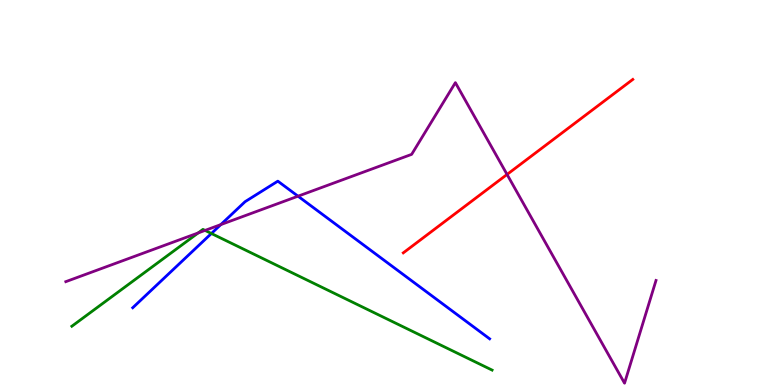[{'lines': ['blue', 'red'], 'intersections': []}, {'lines': ['green', 'red'], 'intersections': []}, {'lines': ['purple', 'red'], 'intersections': [{'x': 6.54, 'y': 5.47}]}, {'lines': ['blue', 'green'], 'intersections': [{'x': 2.73, 'y': 3.94}]}, {'lines': ['blue', 'purple'], 'intersections': [{'x': 2.85, 'y': 4.17}, {'x': 3.85, 'y': 4.9}]}, {'lines': ['green', 'purple'], 'intersections': [{'x': 2.56, 'y': 3.95}, {'x': 2.65, 'y': 4.02}]}]